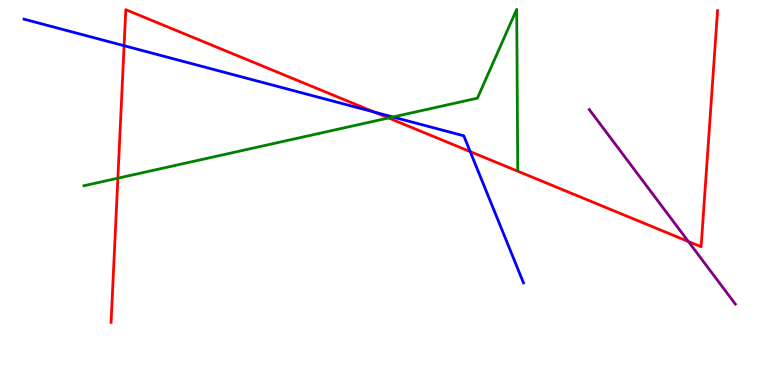[{'lines': ['blue', 'red'], 'intersections': [{'x': 1.6, 'y': 8.81}, {'x': 4.83, 'y': 7.09}, {'x': 6.07, 'y': 6.06}]}, {'lines': ['green', 'red'], 'intersections': [{'x': 1.52, 'y': 5.37}, {'x': 5.01, 'y': 6.94}]}, {'lines': ['purple', 'red'], 'intersections': [{'x': 8.88, 'y': 3.73}]}, {'lines': ['blue', 'green'], 'intersections': [{'x': 5.07, 'y': 6.96}]}, {'lines': ['blue', 'purple'], 'intersections': []}, {'lines': ['green', 'purple'], 'intersections': []}]